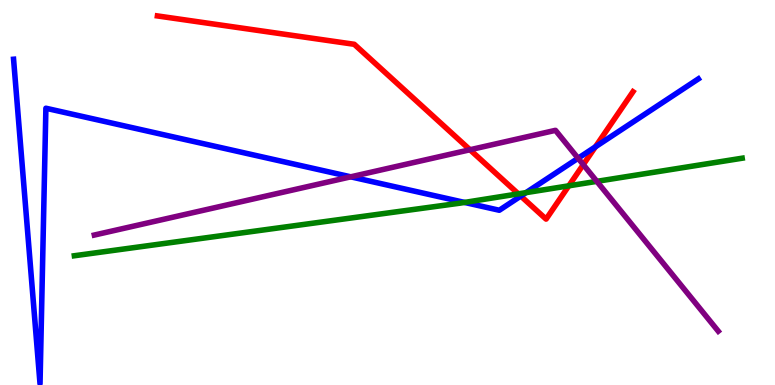[{'lines': ['blue', 'red'], 'intersections': [{'x': 6.72, 'y': 4.91}, {'x': 7.68, 'y': 6.19}]}, {'lines': ['green', 'red'], 'intersections': [{'x': 6.69, 'y': 4.96}, {'x': 7.34, 'y': 5.17}]}, {'lines': ['purple', 'red'], 'intersections': [{'x': 6.06, 'y': 6.11}, {'x': 7.53, 'y': 5.72}]}, {'lines': ['blue', 'green'], 'intersections': [{'x': 5.99, 'y': 4.74}, {'x': 6.79, 'y': 5.0}]}, {'lines': ['blue', 'purple'], 'intersections': [{'x': 4.53, 'y': 5.41}, {'x': 7.46, 'y': 5.89}]}, {'lines': ['green', 'purple'], 'intersections': [{'x': 7.7, 'y': 5.29}]}]